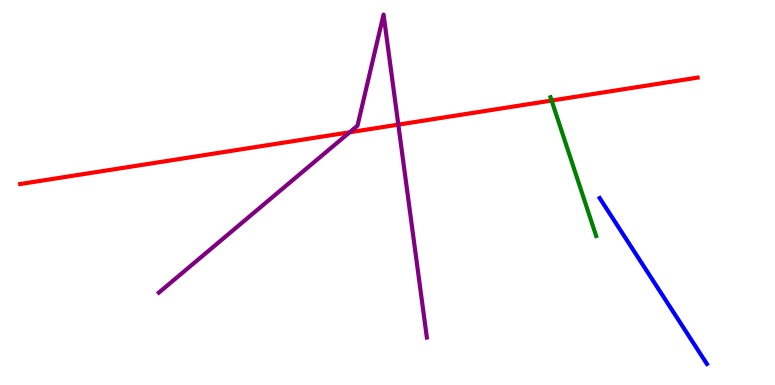[{'lines': ['blue', 'red'], 'intersections': []}, {'lines': ['green', 'red'], 'intersections': [{'x': 7.12, 'y': 7.39}]}, {'lines': ['purple', 'red'], 'intersections': [{'x': 4.51, 'y': 6.56}, {'x': 5.14, 'y': 6.76}]}, {'lines': ['blue', 'green'], 'intersections': []}, {'lines': ['blue', 'purple'], 'intersections': []}, {'lines': ['green', 'purple'], 'intersections': []}]